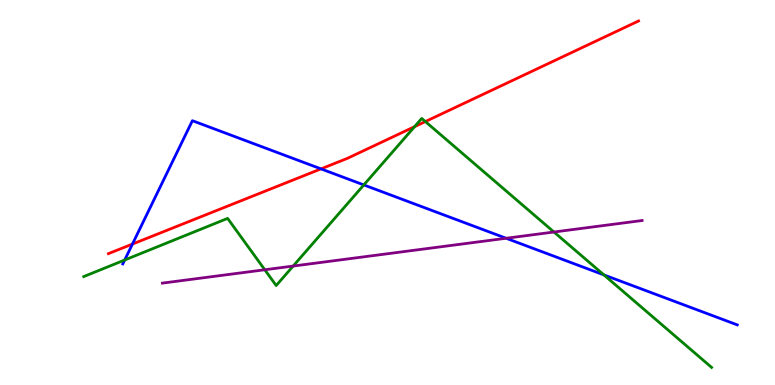[{'lines': ['blue', 'red'], 'intersections': [{'x': 1.71, 'y': 3.66}, {'x': 4.14, 'y': 5.61}]}, {'lines': ['green', 'red'], 'intersections': [{'x': 5.35, 'y': 6.71}, {'x': 5.49, 'y': 6.84}]}, {'lines': ['purple', 'red'], 'intersections': []}, {'lines': ['blue', 'green'], 'intersections': [{'x': 1.61, 'y': 3.25}, {'x': 4.69, 'y': 5.2}, {'x': 7.79, 'y': 2.86}]}, {'lines': ['blue', 'purple'], 'intersections': [{'x': 6.53, 'y': 3.81}]}, {'lines': ['green', 'purple'], 'intersections': [{'x': 3.42, 'y': 2.99}, {'x': 3.78, 'y': 3.09}, {'x': 7.15, 'y': 3.97}]}]